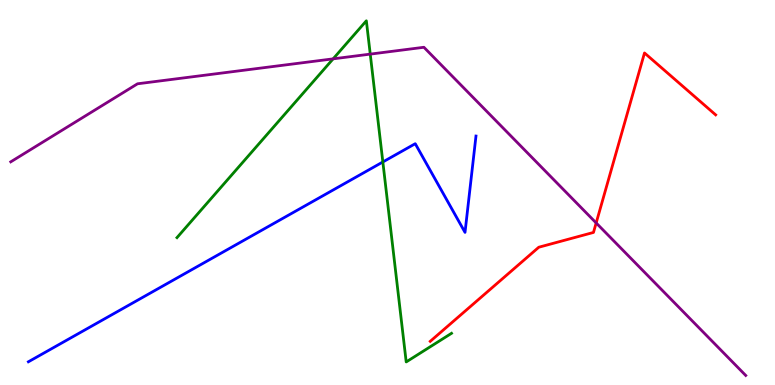[{'lines': ['blue', 'red'], 'intersections': []}, {'lines': ['green', 'red'], 'intersections': []}, {'lines': ['purple', 'red'], 'intersections': [{'x': 7.69, 'y': 4.21}]}, {'lines': ['blue', 'green'], 'intersections': [{'x': 4.94, 'y': 5.79}]}, {'lines': ['blue', 'purple'], 'intersections': []}, {'lines': ['green', 'purple'], 'intersections': [{'x': 4.3, 'y': 8.47}, {'x': 4.78, 'y': 8.59}]}]